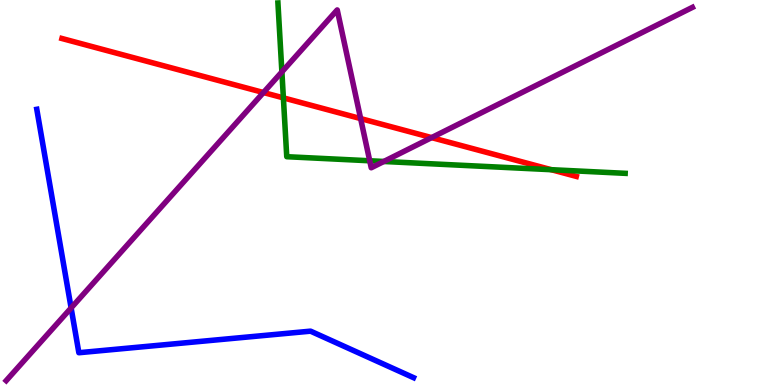[{'lines': ['blue', 'red'], 'intersections': []}, {'lines': ['green', 'red'], 'intersections': [{'x': 3.66, 'y': 7.46}, {'x': 7.11, 'y': 5.59}]}, {'lines': ['purple', 'red'], 'intersections': [{'x': 3.4, 'y': 7.6}, {'x': 4.65, 'y': 6.92}, {'x': 5.57, 'y': 6.43}]}, {'lines': ['blue', 'green'], 'intersections': []}, {'lines': ['blue', 'purple'], 'intersections': [{'x': 0.918, 'y': 2.0}]}, {'lines': ['green', 'purple'], 'intersections': [{'x': 3.64, 'y': 8.13}, {'x': 4.77, 'y': 5.82}, {'x': 4.95, 'y': 5.81}]}]